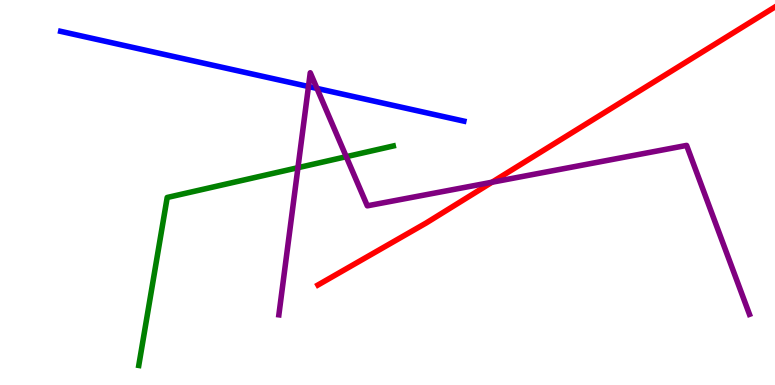[{'lines': ['blue', 'red'], 'intersections': []}, {'lines': ['green', 'red'], 'intersections': []}, {'lines': ['purple', 'red'], 'intersections': [{'x': 6.35, 'y': 5.27}]}, {'lines': ['blue', 'green'], 'intersections': []}, {'lines': ['blue', 'purple'], 'intersections': [{'x': 3.98, 'y': 7.75}, {'x': 4.09, 'y': 7.7}]}, {'lines': ['green', 'purple'], 'intersections': [{'x': 3.84, 'y': 5.64}, {'x': 4.47, 'y': 5.93}]}]